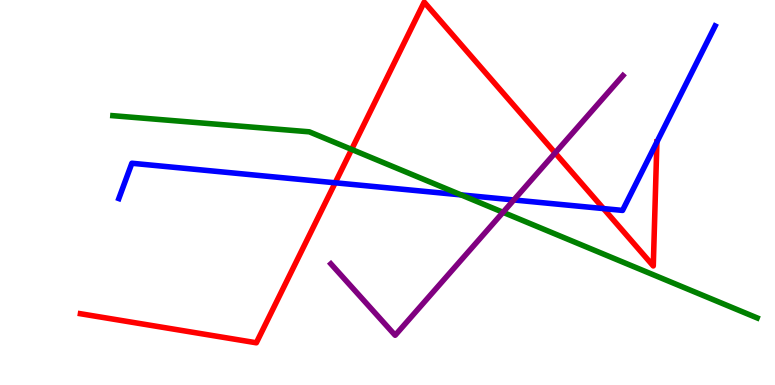[{'lines': ['blue', 'red'], 'intersections': [{'x': 4.33, 'y': 5.25}, {'x': 7.79, 'y': 4.58}, {'x': 8.48, 'y': 6.31}]}, {'lines': ['green', 'red'], 'intersections': [{'x': 4.54, 'y': 6.12}]}, {'lines': ['purple', 'red'], 'intersections': [{'x': 7.16, 'y': 6.03}]}, {'lines': ['blue', 'green'], 'intersections': [{'x': 5.95, 'y': 4.94}]}, {'lines': ['blue', 'purple'], 'intersections': [{'x': 6.63, 'y': 4.81}]}, {'lines': ['green', 'purple'], 'intersections': [{'x': 6.49, 'y': 4.49}]}]